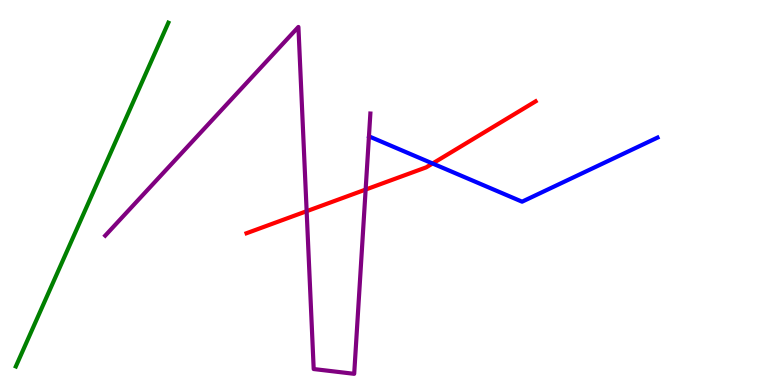[{'lines': ['blue', 'red'], 'intersections': [{'x': 5.58, 'y': 5.75}]}, {'lines': ['green', 'red'], 'intersections': []}, {'lines': ['purple', 'red'], 'intersections': [{'x': 3.96, 'y': 4.51}, {'x': 4.72, 'y': 5.08}]}, {'lines': ['blue', 'green'], 'intersections': []}, {'lines': ['blue', 'purple'], 'intersections': []}, {'lines': ['green', 'purple'], 'intersections': []}]